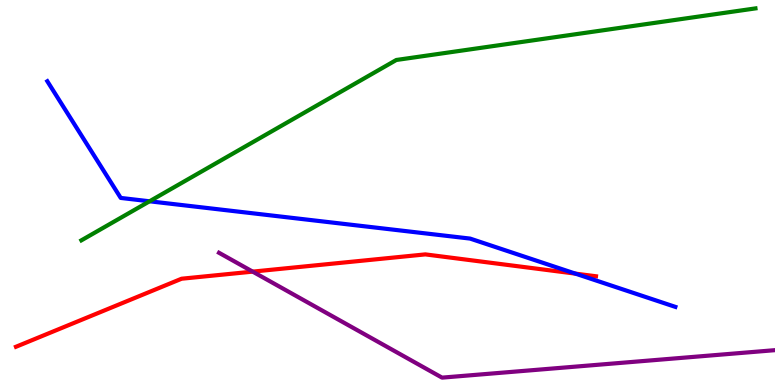[{'lines': ['blue', 'red'], 'intersections': [{'x': 7.42, 'y': 2.89}]}, {'lines': ['green', 'red'], 'intersections': []}, {'lines': ['purple', 'red'], 'intersections': [{'x': 3.26, 'y': 2.94}]}, {'lines': ['blue', 'green'], 'intersections': [{'x': 1.93, 'y': 4.77}]}, {'lines': ['blue', 'purple'], 'intersections': []}, {'lines': ['green', 'purple'], 'intersections': []}]